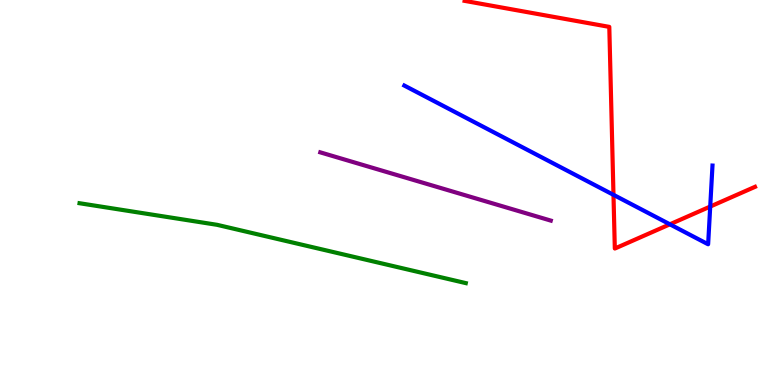[{'lines': ['blue', 'red'], 'intersections': [{'x': 7.92, 'y': 4.94}, {'x': 8.64, 'y': 4.17}, {'x': 9.16, 'y': 4.63}]}, {'lines': ['green', 'red'], 'intersections': []}, {'lines': ['purple', 'red'], 'intersections': []}, {'lines': ['blue', 'green'], 'intersections': []}, {'lines': ['blue', 'purple'], 'intersections': []}, {'lines': ['green', 'purple'], 'intersections': []}]